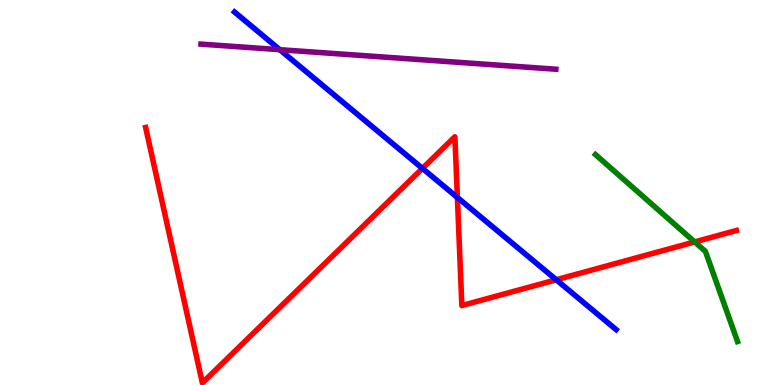[{'lines': ['blue', 'red'], 'intersections': [{'x': 5.45, 'y': 5.63}, {'x': 5.9, 'y': 4.87}, {'x': 7.18, 'y': 2.73}]}, {'lines': ['green', 'red'], 'intersections': [{'x': 8.96, 'y': 3.72}]}, {'lines': ['purple', 'red'], 'intersections': []}, {'lines': ['blue', 'green'], 'intersections': []}, {'lines': ['blue', 'purple'], 'intersections': [{'x': 3.61, 'y': 8.71}]}, {'lines': ['green', 'purple'], 'intersections': []}]